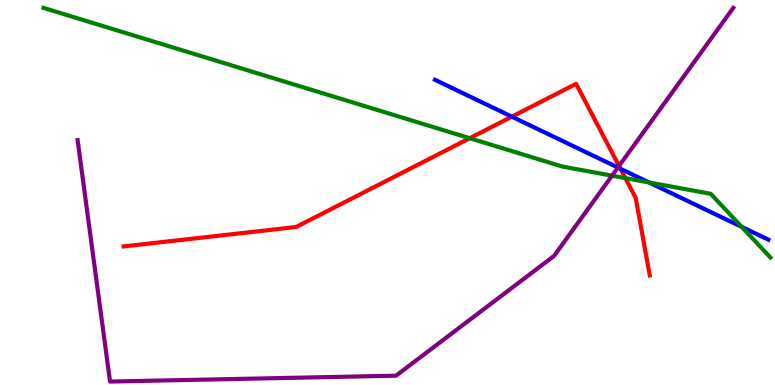[{'lines': ['blue', 'red'], 'intersections': [{'x': 6.6, 'y': 6.97}, {'x': 8.01, 'y': 5.62}]}, {'lines': ['green', 'red'], 'intersections': [{'x': 6.06, 'y': 6.41}, {'x': 8.07, 'y': 5.37}]}, {'lines': ['purple', 'red'], 'intersections': [{'x': 7.99, 'y': 5.69}]}, {'lines': ['blue', 'green'], 'intersections': [{'x': 8.38, 'y': 5.26}, {'x': 9.57, 'y': 4.11}]}, {'lines': ['blue', 'purple'], 'intersections': [{'x': 7.97, 'y': 5.65}]}, {'lines': ['green', 'purple'], 'intersections': [{'x': 7.9, 'y': 5.44}]}]